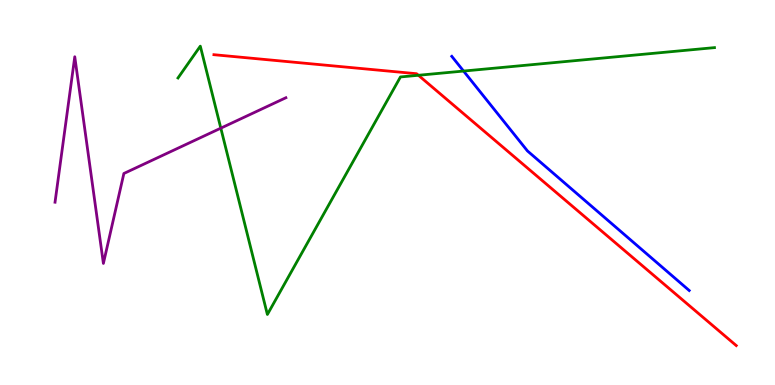[{'lines': ['blue', 'red'], 'intersections': []}, {'lines': ['green', 'red'], 'intersections': [{'x': 5.4, 'y': 8.04}]}, {'lines': ['purple', 'red'], 'intersections': []}, {'lines': ['blue', 'green'], 'intersections': [{'x': 5.98, 'y': 8.15}]}, {'lines': ['blue', 'purple'], 'intersections': []}, {'lines': ['green', 'purple'], 'intersections': [{'x': 2.85, 'y': 6.67}]}]